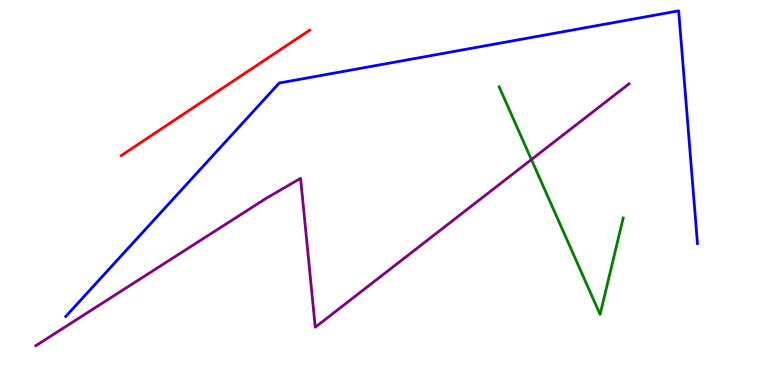[{'lines': ['blue', 'red'], 'intersections': []}, {'lines': ['green', 'red'], 'intersections': []}, {'lines': ['purple', 'red'], 'intersections': []}, {'lines': ['blue', 'green'], 'intersections': []}, {'lines': ['blue', 'purple'], 'intersections': []}, {'lines': ['green', 'purple'], 'intersections': [{'x': 6.86, 'y': 5.86}]}]